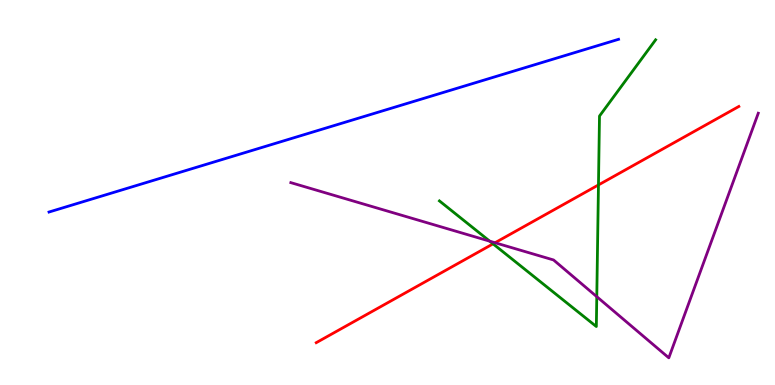[{'lines': ['blue', 'red'], 'intersections': []}, {'lines': ['green', 'red'], 'intersections': [{'x': 6.36, 'y': 3.67}, {'x': 7.72, 'y': 5.2}]}, {'lines': ['purple', 'red'], 'intersections': [{'x': 6.39, 'y': 3.69}]}, {'lines': ['blue', 'green'], 'intersections': []}, {'lines': ['blue', 'purple'], 'intersections': []}, {'lines': ['green', 'purple'], 'intersections': [{'x': 6.32, 'y': 3.74}, {'x': 7.7, 'y': 2.29}]}]